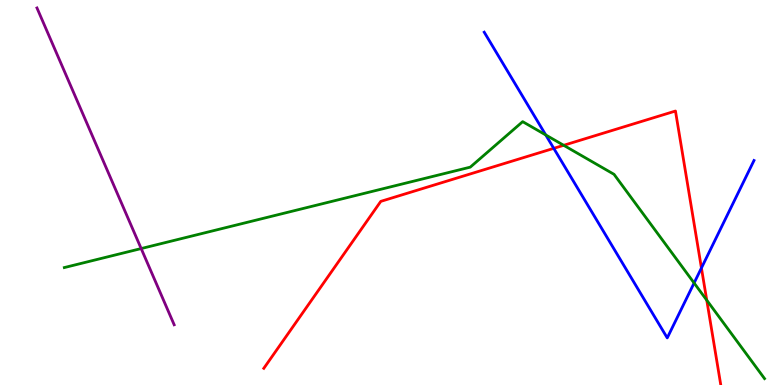[{'lines': ['blue', 'red'], 'intersections': [{'x': 7.15, 'y': 6.15}, {'x': 9.05, 'y': 3.04}]}, {'lines': ['green', 'red'], 'intersections': [{'x': 7.27, 'y': 6.23}, {'x': 9.12, 'y': 2.2}]}, {'lines': ['purple', 'red'], 'intersections': []}, {'lines': ['blue', 'green'], 'intersections': [{'x': 7.04, 'y': 6.49}, {'x': 8.96, 'y': 2.65}]}, {'lines': ['blue', 'purple'], 'intersections': []}, {'lines': ['green', 'purple'], 'intersections': [{'x': 1.82, 'y': 3.54}]}]